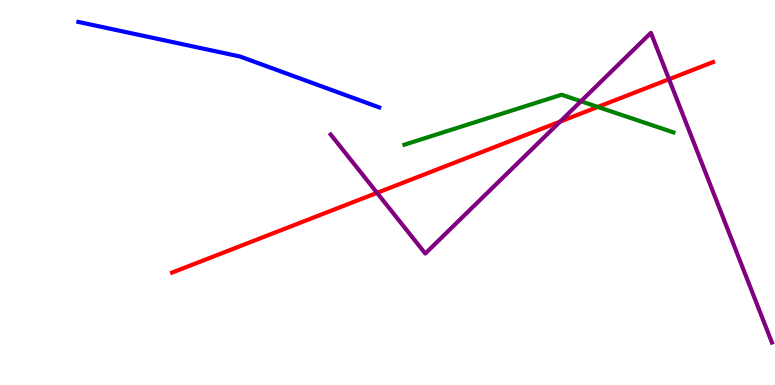[{'lines': ['blue', 'red'], 'intersections': []}, {'lines': ['green', 'red'], 'intersections': [{'x': 7.71, 'y': 7.22}]}, {'lines': ['purple', 'red'], 'intersections': [{'x': 4.87, 'y': 4.99}, {'x': 7.23, 'y': 6.84}, {'x': 8.63, 'y': 7.94}]}, {'lines': ['blue', 'green'], 'intersections': []}, {'lines': ['blue', 'purple'], 'intersections': []}, {'lines': ['green', 'purple'], 'intersections': [{'x': 7.5, 'y': 7.37}]}]